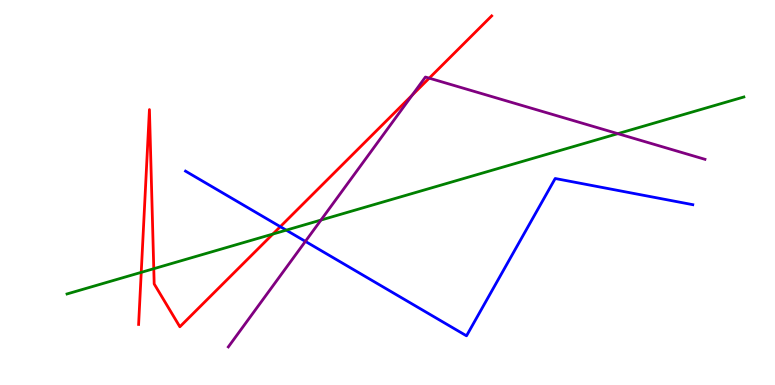[{'lines': ['blue', 'red'], 'intersections': [{'x': 3.62, 'y': 4.11}]}, {'lines': ['green', 'red'], 'intersections': [{'x': 1.82, 'y': 2.93}, {'x': 1.98, 'y': 3.02}, {'x': 3.52, 'y': 3.92}]}, {'lines': ['purple', 'red'], 'intersections': [{'x': 5.32, 'y': 7.53}, {'x': 5.54, 'y': 7.97}]}, {'lines': ['blue', 'green'], 'intersections': [{'x': 3.69, 'y': 4.02}]}, {'lines': ['blue', 'purple'], 'intersections': [{'x': 3.94, 'y': 3.73}]}, {'lines': ['green', 'purple'], 'intersections': [{'x': 4.14, 'y': 4.28}, {'x': 7.97, 'y': 6.53}]}]